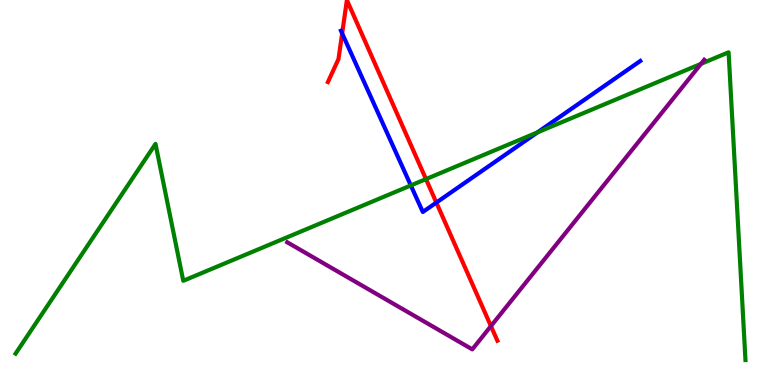[{'lines': ['blue', 'red'], 'intersections': [{'x': 4.41, 'y': 9.13}, {'x': 5.63, 'y': 4.74}]}, {'lines': ['green', 'red'], 'intersections': [{'x': 5.5, 'y': 5.35}]}, {'lines': ['purple', 'red'], 'intersections': [{'x': 6.33, 'y': 1.53}]}, {'lines': ['blue', 'green'], 'intersections': [{'x': 5.3, 'y': 5.18}, {'x': 6.93, 'y': 6.56}]}, {'lines': ['blue', 'purple'], 'intersections': []}, {'lines': ['green', 'purple'], 'intersections': [{'x': 9.04, 'y': 8.34}]}]